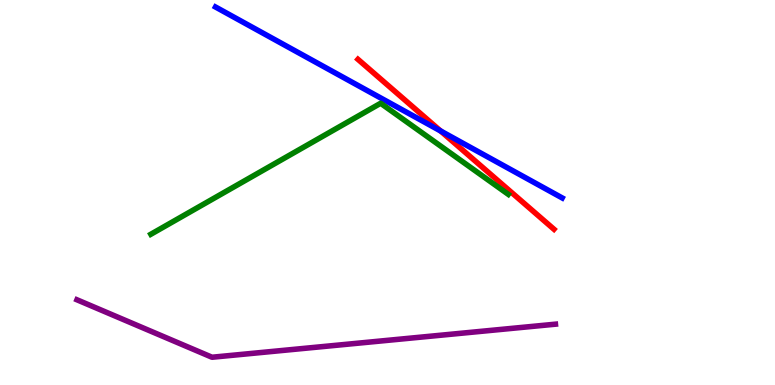[{'lines': ['blue', 'red'], 'intersections': [{'x': 5.68, 'y': 6.6}]}, {'lines': ['green', 'red'], 'intersections': []}, {'lines': ['purple', 'red'], 'intersections': []}, {'lines': ['blue', 'green'], 'intersections': []}, {'lines': ['blue', 'purple'], 'intersections': []}, {'lines': ['green', 'purple'], 'intersections': []}]